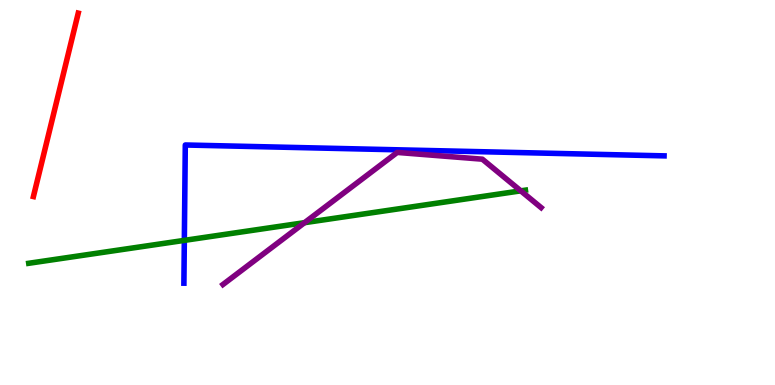[{'lines': ['blue', 'red'], 'intersections': []}, {'lines': ['green', 'red'], 'intersections': []}, {'lines': ['purple', 'red'], 'intersections': []}, {'lines': ['blue', 'green'], 'intersections': [{'x': 2.38, 'y': 3.76}]}, {'lines': ['blue', 'purple'], 'intersections': []}, {'lines': ['green', 'purple'], 'intersections': [{'x': 3.93, 'y': 4.22}, {'x': 6.72, 'y': 5.04}]}]